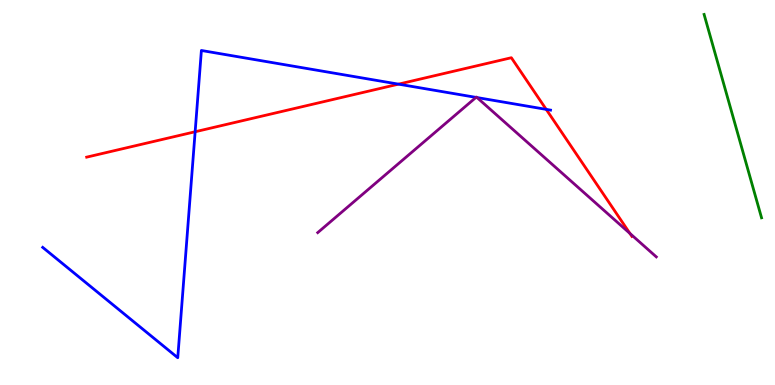[{'lines': ['blue', 'red'], 'intersections': [{'x': 2.52, 'y': 6.58}, {'x': 5.14, 'y': 7.81}, {'x': 7.05, 'y': 7.16}]}, {'lines': ['green', 'red'], 'intersections': []}, {'lines': ['purple', 'red'], 'intersections': [{'x': 8.13, 'y': 3.94}]}, {'lines': ['blue', 'green'], 'intersections': []}, {'lines': ['blue', 'purple'], 'intersections': [{'x': 6.14, 'y': 7.47}, {'x': 6.16, 'y': 7.47}]}, {'lines': ['green', 'purple'], 'intersections': []}]